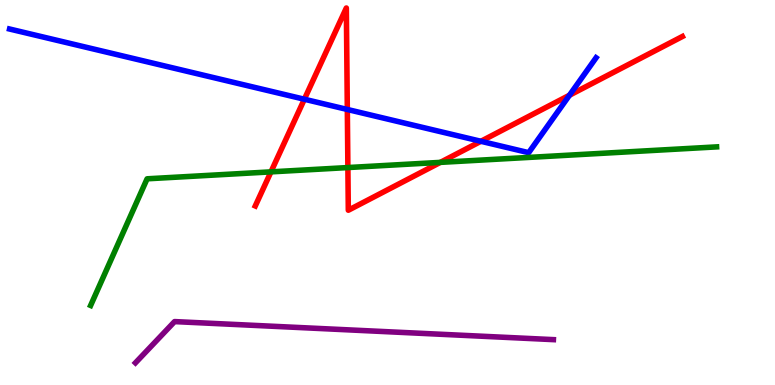[{'lines': ['blue', 'red'], 'intersections': [{'x': 3.93, 'y': 7.42}, {'x': 4.48, 'y': 7.16}, {'x': 6.21, 'y': 6.33}, {'x': 7.35, 'y': 7.53}]}, {'lines': ['green', 'red'], 'intersections': [{'x': 3.5, 'y': 5.54}, {'x': 4.49, 'y': 5.65}, {'x': 5.68, 'y': 5.78}]}, {'lines': ['purple', 'red'], 'intersections': []}, {'lines': ['blue', 'green'], 'intersections': []}, {'lines': ['blue', 'purple'], 'intersections': []}, {'lines': ['green', 'purple'], 'intersections': []}]